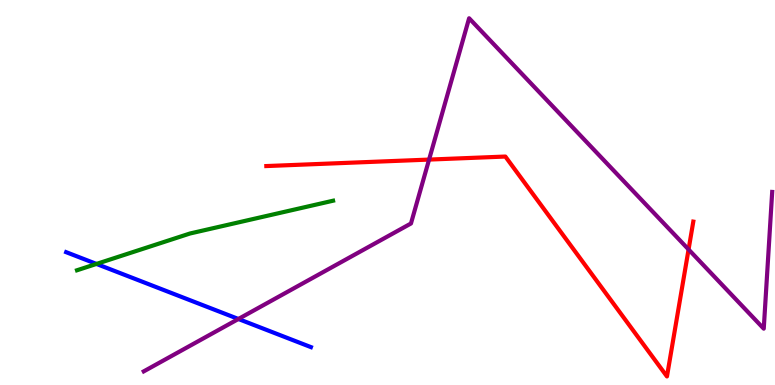[{'lines': ['blue', 'red'], 'intersections': []}, {'lines': ['green', 'red'], 'intersections': []}, {'lines': ['purple', 'red'], 'intersections': [{'x': 5.54, 'y': 5.85}, {'x': 8.88, 'y': 3.52}]}, {'lines': ['blue', 'green'], 'intersections': [{'x': 1.24, 'y': 3.14}]}, {'lines': ['blue', 'purple'], 'intersections': [{'x': 3.08, 'y': 1.71}]}, {'lines': ['green', 'purple'], 'intersections': []}]